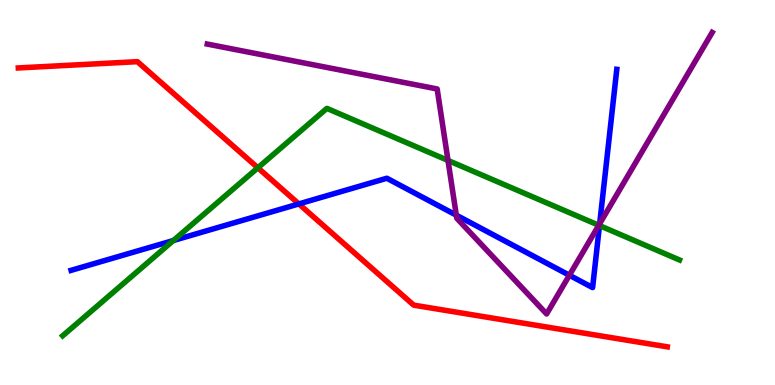[{'lines': ['blue', 'red'], 'intersections': [{'x': 3.86, 'y': 4.7}]}, {'lines': ['green', 'red'], 'intersections': [{'x': 3.33, 'y': 5.64}]}, {'lines': ['purple', 'red'], 'intersections': []}, {'lines': ['blue', 'green'], 'intersections': [{'x': 2.24, 'y': 3.75}, {'x': 7.74, 'y': 4.14}]}, {'lines': ['blue', 'purple'], 'intersections': [{'x': 5.89, 'y': 4.41}, {'x': 7.35, 'y': 2.85}, {'x': 7.74, 'y': 4.19}]}, {'lines': ['green', 'purple'], 'intersections': [{'x': 5.78, 'y': 5.83}, {'x': 7.73, 'y': 4.15}]}]